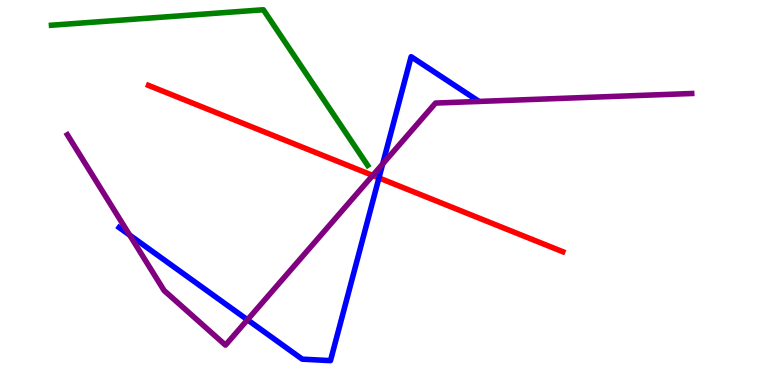[{'lines': ['blue', 'red'], 'intersections': [{'x': 4.89, 'y': 5.38}]}, {'lines': ['green', 'red'], 'intersections': []}, {'lines': ['purple', 'red'], 'intersections': [{'x': 4.81, 'y': 5.44}]}, {'lines': ['blue', 'green'], 'intersections': []}, {'lines': ['blue', 'purple'], 'intersections': [{'x': 1.67, 'y': 3.89}, {'x': 3.19, 'y': 1.69}, {'x': 4.94, 'y': 5.74}]}, {'lines': ['green', 'purple'], 'intersections': []}]